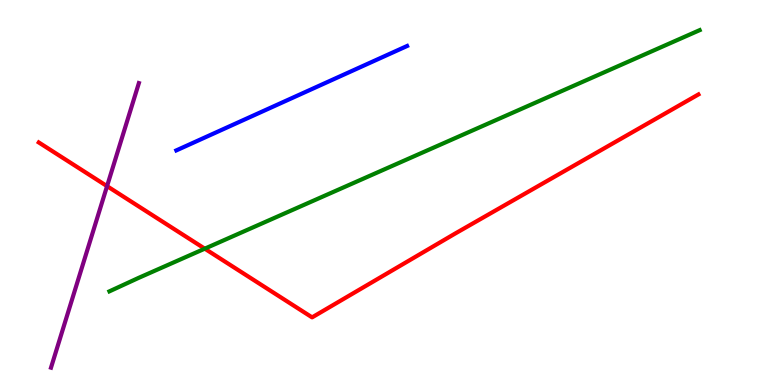[{'lines': ['blue', 'red'], 'intersections': []}, {'lines': ['green', 'red'], 'intersections': [{'x': 2.64, 'y': 3.54}]}, {'lines': ['purple', 'red'], 'intersections': [{'x': 1.38, 'y': 5.17}]}, {'lines': ['blue', 'green'], 'intersections': []}, {'lines': ['blue', 'purple'], 'intersections': []}, {'lines': ['green', 'purple'], 'intersections': []}]